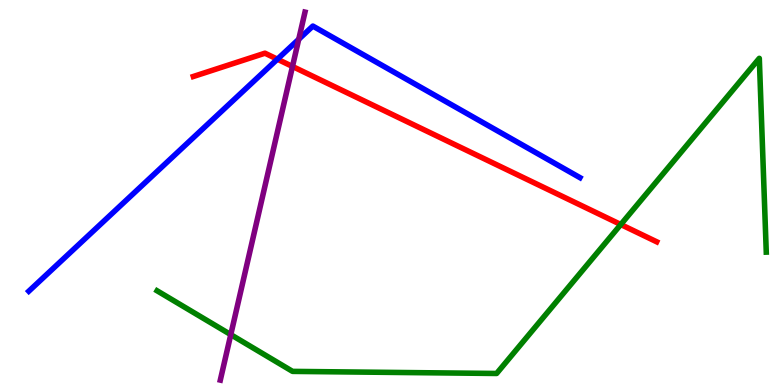[{'lines': ['blue', 'red'], 'intersections': [{'x': 3.58, 'y': 8.46}]}, {'lines': ['green', 'red'], 'intersections': [{'x': 8.01, 'y': 4.17}]}, {'lines': ['purple', 'red'], 'intersections': [{'x': 3.77, 'y': 8.27}]}, {'lines': ['blue', 'green'], 'intersections': []}, {'lines': ['blue', 'purple'], 'intersections': [{'x': 3.85, 'y': 8.98}]}, {'lines': ['green', 'purple'], 'intersections': [{'x': 2.98, 'y': 1.31}]}]